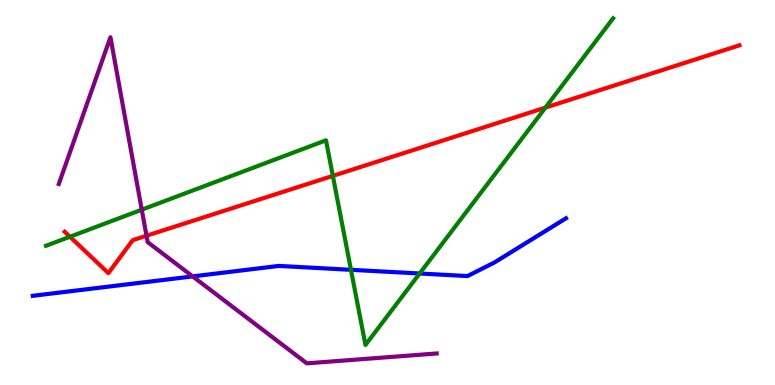[{'lines': ['blue', 'red'], 'intersections': []}, {'lines': ['green', 'red'], 'intersections': [{'x': 0.903, 'y': 3.85}, {'x': 4.29, 'y': 5.43}, {'x': 7.04, 'y': 7.2}]}, {'lines': ['purple', 'red'], 'intersections': [{'x': 1.89, 'y': 3.88}]}, {'lines': ['blue', 'green'], 'intersections': [{'x': 4.53, 'y': 2.99}, {'x': 5.41, 'y': 2.9}]}, {'lines': ['blue', 'purple'], 'intersections': [{'x': 2.49, 'y': 2.82}]}, {'lines': ['green', 'purple'], 'intersections': [{'x': 1.83, 'y': 4.55}]}]